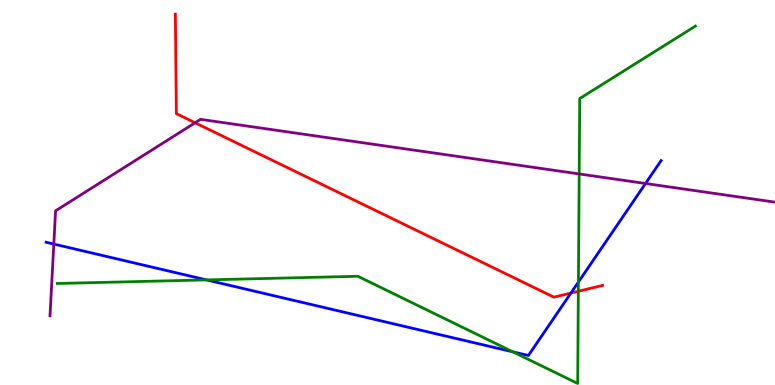[{'lines': ['blue', 'red'], 'intersections': [{'x': 7.37, 'y': 2.39}]}, {'lines': ['green', 'red'], 'intersections': [{'x': 7.46, 'y': 2.43}]}, {'lines': ['purple', 'red'], 'intersections': [{'x': 2.52, 'y': 6.81}]}, {'lines': ['blue', 'green'], 'intersections': [{'x': 2.66, 'y': 2.73}, {'x': 6.62, 'y': 0.862}, {'x': 7.46, 'y': 2.67}]}, {'lines': ['blue', 'purple'], 'intersections': [{'x': 0.694, 'y': 3.66}, {'x': 8.33, 'y': 5.23}]}, {'lines': ['green', 'purple'], 'intersections': [{'x': 7.47, 'y': 5.48}]}]